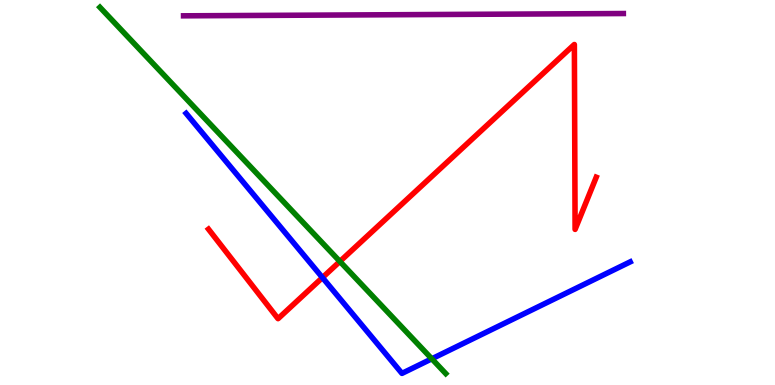[{'lines': ['blue', 'red'], 'intersections': [{'x': 4.16, 'y': 2.79}]}, {'lines': ['green', 'red'], 'intersections': [{'x': 4.39, 'y': 3.21}]}, {'lines': ['purple', 'red'], 'intersections': []}, {'lines': ['blue', 'green'], 'intersections': [{'x': 5.57, 'y': 0.68}]}, {'lines': ['blue', 'purple'], 'intersections': []}, {'lines': ['green', 'purple'], 'intersections': []}]